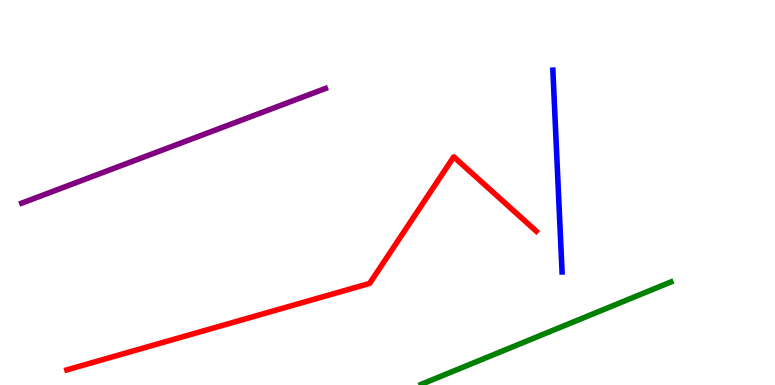[{'lines': ['blue', 'red'], 'intersections': []}, {'lines': ['green', 'red'], 'intersections': []}, {'lines': ['purple', 'red'], 'intersections': []}, {'lines': ['blue', 'green'], 'intersections': []}, {'lines': ['blue', 'purple'], 'intersections': []}, {'lines': ['green', 'purple'], 'intersections': []}]